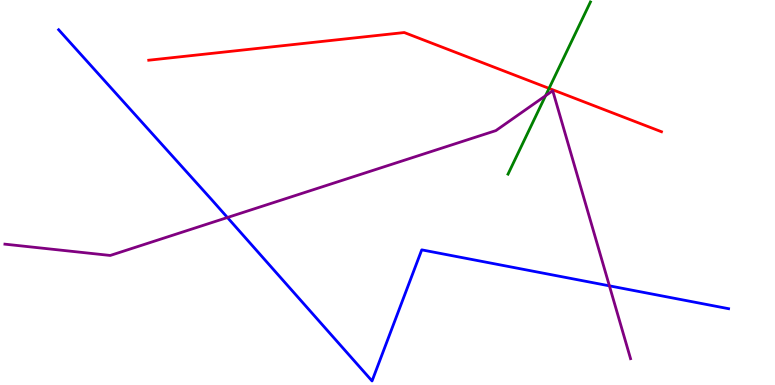[{'lines': ['blue', 'red'], 'intersections': []}, {'lines': ['green', 'red'], 'intersections': [{'x': 7.08, 'y': 7.7}]}, {'lines': ['purple', 'red'], 'intersections': []}, {'lines': ['blue', 'green'], 'intersections': []}, {'lines': ['blue', 'purple'], 'intersections': [{'x': 2.93, 'y': 4.35}, {'x': 7.86, 'y': 2.58}]}, {'lines': ['green', 'purple'], 'intersections': [{'x': 7.04, 'y': 7.51}]}]